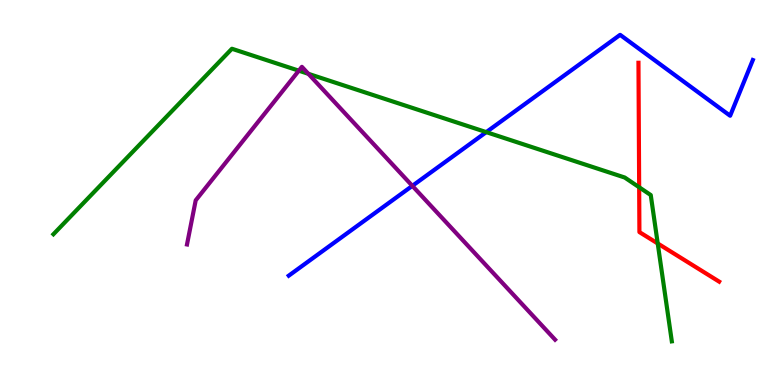[{'lines': ['blue', 'red'], 'intersections': []}, {'lines': ['green', 'red'], 'intersections': [{'x': 8.25, 'y': 5.14}, {'x': 8.49, 'y': 3.68}]}, {'lines': ['purple', 'red'], 'intersections': []}, {'lines': ['blue', 'green'], 'intersections': [{'x': 6.27, 'y': 6.57}]}, {'lines': ['blue', 'purple'], 'intersections': [{'x': 5.32, 'y': 5.17}]}, {'lines': ['green', 'purple'], 'intersections': [{'x': 3.86, 'y': 8.16}, {'x': 3.98, 'y': 8.08}]}]